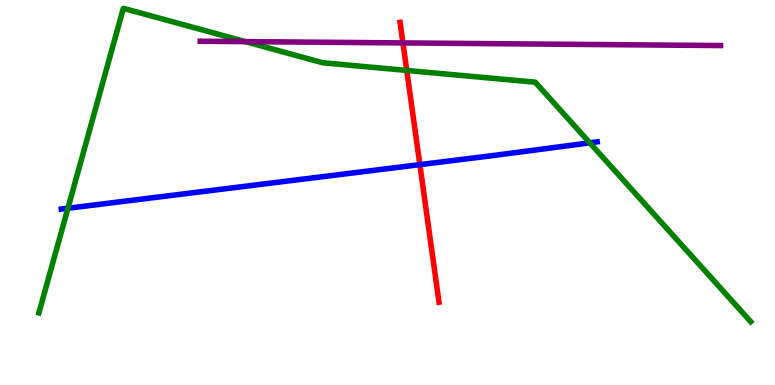[{'lines': ['blue', 'red'], 'intersections': [{'x': 5.42, 'y': 5.72}]}, {'lines': ['green', 'red'], 'intersections': [{'x': 5.25, 'y': 8.17}]}, {'lines': ['purple', 'red'], 'intersections': [{'x': 5.2, 'y': 8.89}]}, {'lines': ['blue', 'green'], 'intersections': [{'x': 0.876, 'y': 4.59}, {'x': 7.61, 'y': 6.29}]}, {'lines': ['blue', 'purple'], 'intersections': []}, {'lines': ['green', 'purple'], 'intersections': [{'x': 3.16, 'y': 8.92}]}]